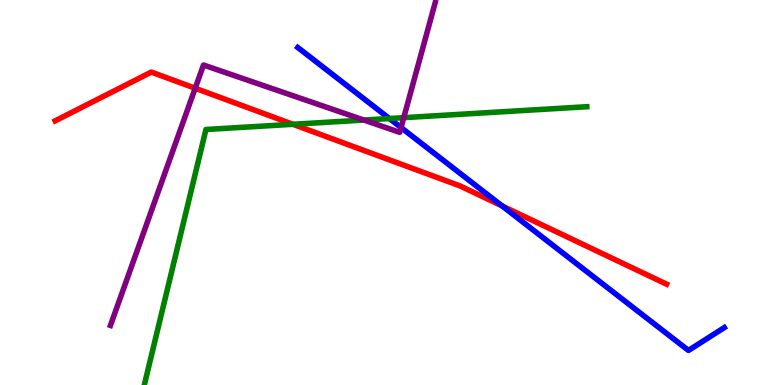[{'lines': ['blue', 'red'], 'intersections': [{'x': 6.48, 'y': 4.65}]}, {'lines': ['green', 'red'], 'intersections': [{'x': 3.78, 'y': 6.77}]}, {'lines': ['purple', 'red'], 'intersections': [{'x': 2.52, 'y': 7.71}]}, {'lines': ['blue', 'green'], 'intersections': [{'x': 5.02, 'y': 6.92}]}, {'lines': ['blue', 'purple'], 'intersections': [{'x': 5.17, 'y': 6.69}]}, {'lines': ['green', 'purple'], 'intersections': [{'x': 4.7, 'y': 6.88}, {'x': 5.21, 'y': 6.94}]}]